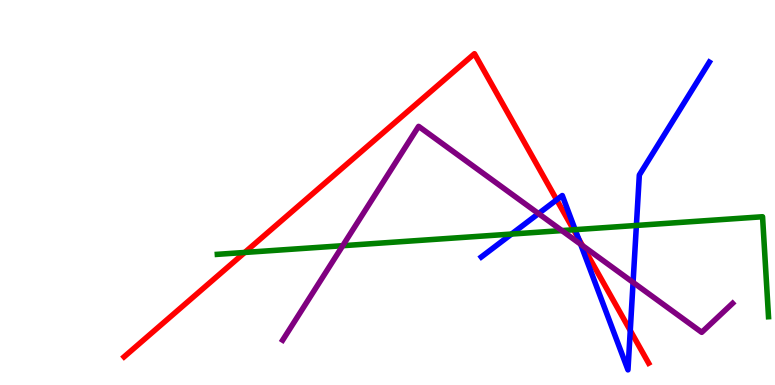[{'lines': ['blue', 'red'], 'intersections': [{'x': 7.18, 'y': 4.81}, {'x': 7.46, 'y': 3.8}, {'x': 8.13, 'y': 1.42}]}, {'lines': ['green', 'red'], 'intersections': [{'x': 3.16, 'y': 3.44}, {'x': 7.4, 'y': 4.03}]}, {'lines': ['purple', 'red'], 'intersections': [{'x': 7.52, 'y': 3.62}]}, {'lines': ['blue', 'green'], 'intersections': [{'x': 6.6, 'y': 3.92}, {'x': 7.42, 'y': 4.03}, {'x': 8.21, 'y': 4.14}]}, {'lines': ['blue', 'purple'], 'intersections': [{'x': 6.95, 'y': 4.45}, {'x': 7.49, 'y': 3.66}, {'x': 8.17, 'y': 2.67}]}, {'lines': ['green', 'purple'], 'intersections': [{'x': 4.42, 'y': 3.62}, {'x': 7.25, 'y': 4.01}]}]